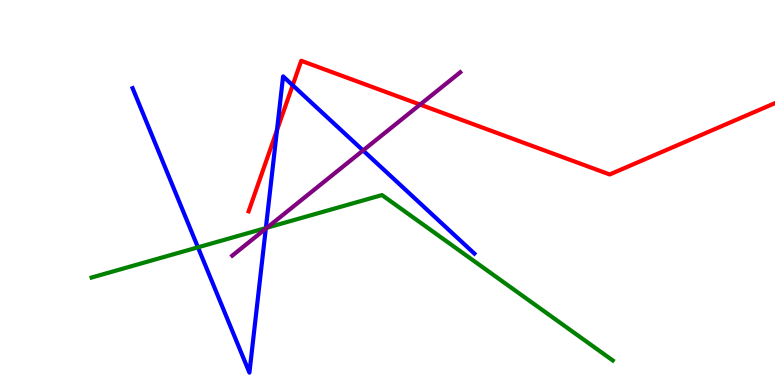[{'lines': ['blue', 'red'], 'intersections': [{'x': 3.57, 'y': 6.62}, {'x': 3.78, 'y': 7.79}]}, {'lines': ['green', 'red'], 'intersections': []}, {'lines': ['purple', 'red'], 'intersections': [{'x': 5.42, 'y': 7.28}]}, {'lines': ['blue', 'green'], 'intersections': [{'x': 2.55, 'y': 3.58}, {'x': 3.43, 'y': 4.08}]}, {'lines': ['blue', 'purple'], 'intersections': [{'x': 3.43, 'y': 4.06}, {'x': 4.68, 'y': 6.09}]}, {'lines': ['green', 'purple'], 'intersections': [{'x': 3.44, 'y': 4.08}]}]